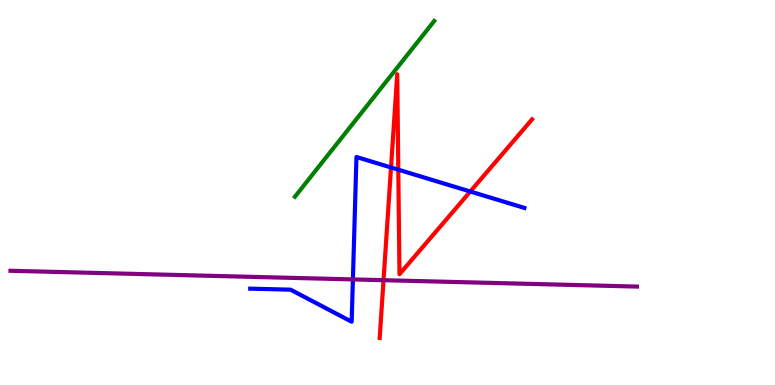[{'lines': ['blue', 'red'], 'intersections': [{'x': 5.05, 'y': 5.65}, {'x': 5.14, 'y': 5.59}, {'x': 6.07, 'y': 5.03}]}, {'lines': ['green', 'red'], 'intersections': []}, {'lines': ['purple', 'red'], 'intersections': [{'x': 4.95, 'y': 2.72}]}, {'lines': ['blue', 'green'], 'intersections': []}, {'lines': ['blue', 'purple'], 'intersections': [{'x': 4.55, 'y': 2.74}]}, {'lines': ['green', 'purple'], 'intersections': []}]